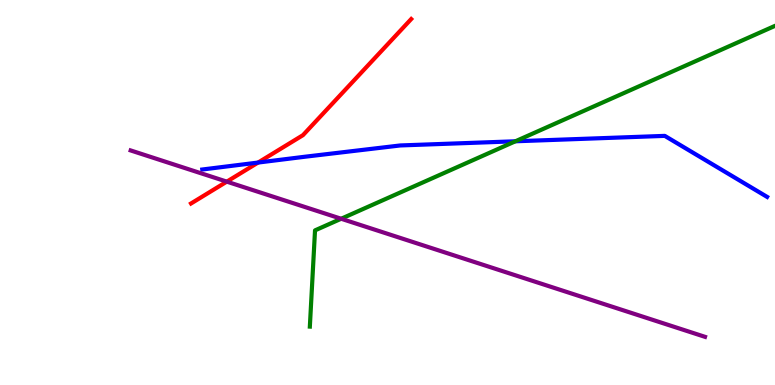[{'lines': ['blue', 'red'], 'intersections': [{'x': 3.33, 'y': 5.78}]}, {'lines': ['green', 'red'], 'intersections': []}, {'lines': ['purple', 'red'], 'intersections': [{'x': 2.93, 'y': 5.28}]}, {'lines': ['blue', 'green'], 'intersections': [{'x': 6.65, 'y': 6.33}]}, {'lines': ['blue', 'purple'], 'intersections': []}, {'lines': ['green', 'purple'], 'intersections': [{'x': 4.4, 'y': 4.32}]}]